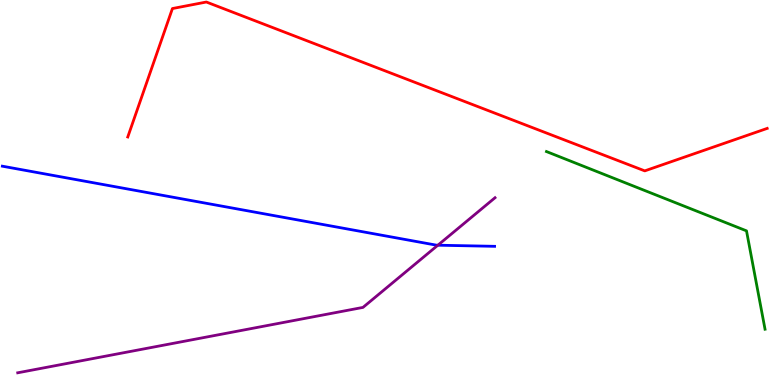[{'lines': ['blue', 'red'], 'intersections': []}, {'lines': ['green', 'red'], 'intersections': []}, {'lines': ['purple', 'red'], 'intersections': []}, {'lines': ['blue', 'green'], 'intersections': []}, {'lines': ['blue', 'purple'], 'intersections': [{'x': 5.65, 'y': 3.63}]}, {'lines': ['green', 'purple'], 'intersections': []}]